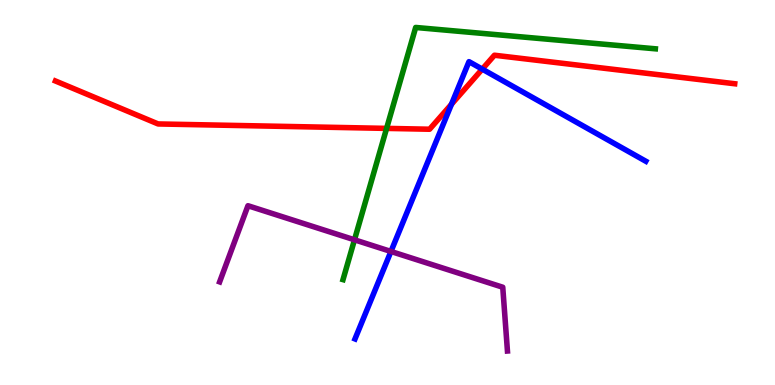[{'lines': ['blue', 'red'], 'intersections': [{'x': 5.83, 'y': 7.29}, {'x': 6.22, 'y': 8.2}]}, {'lines': ['green', 'red'], 'intersections': [{'x': 4.99, 'y': 6.67}]}, {'lines': ['purple', 'red'], 'intersections': []}, {'lines': ['blue', 'green'], 'intersections': []}, {'lines': ['blue', 'purple'], 'intersections': [{'x': 5.04, 'y': 3.47}]}, {'lines': ['green', 'purple'], 'intersections': [{'x': 4.57, 'y': 3.77}]}]